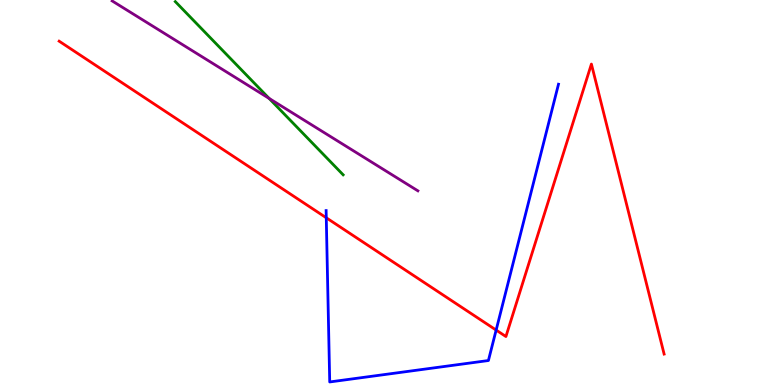[{'lines': ['blue', 'red'], 'intersections': [{'x': 4.21, 'y': 4.34}, {'x': 6.4, 'y': 1.43}]}, {'lines': ['green', 'red'], 'intersections': []}, {'lines': ['purple', 'red'], 'intersections': []}, {'lines': ['blue', 'green'], 'intersections': []}, {'lines': ['blue', 'purple'], 'intersections': []}, {'lines': ['green', 'purple'], 'intersections': [{'x': 3.47, 'y': 7.44}]}]